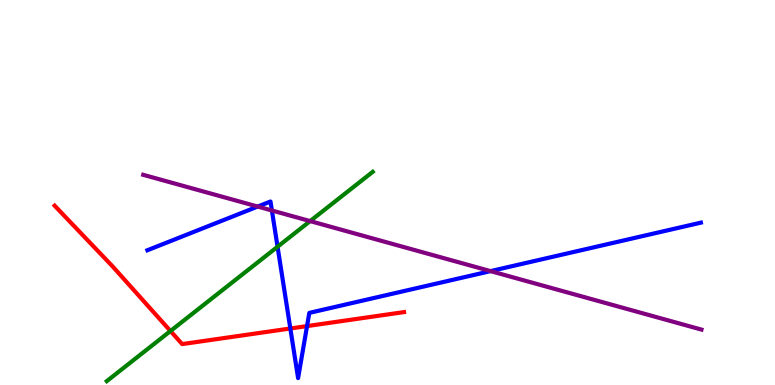[{'lines': ['blue', 'red'], 'intersections': [{'x': 3.75, 'y': 1.47}, {'x': 3.96, 'y': 1.53}]}, {'lines': ['green', 'red'], 'intersections': [{'x': 2.2, 'y': 1.4}]}, {'lines': ['purple', 'red'], 'intersections': []}, {'lines': ['blue', 'green'], 'intersections': [{'x': 3.58, 'y': 3.59}]}, {'lines': ['blue', 'purple'], 'intersections': [{'x': 3.33, 'y': 4.63}, {'x': 3.51, 'y': 4.53}, {'x': 6.33, 'y': 2.96}]}, {'lines': ['green', 'purple'], 'intersections': [{'x': 4.0, 'y': 4.26}]}]